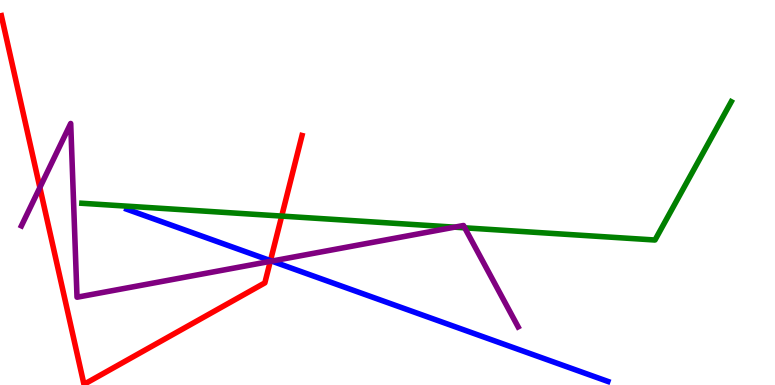[{'lines': ['blue', 'red'], 'intersections': [{'x': 3.49, 'y': 3.23}]}, {'lines': ['green', 'red'], 'intersections': [{'x': 3.63, 'y': 4.39}]}, {'lines': ['purple', 'red'], 'intersections': [{'x': 0.514, 'y': 5.13}, {'x': 3.49, 'y': 3.21}]}, {'lines': ['blue', 'green'], 'intersections': []}, {'lines': ['blue', 'purple'], 'intersections': [{'x': 3.51, 'y': 3.22}]}, {'lines': ['green', 'purple'], 'intersections': [{'x': 5.87, 'y': 4.1}, {'x': 6.0, 'y': 4.08}]}]